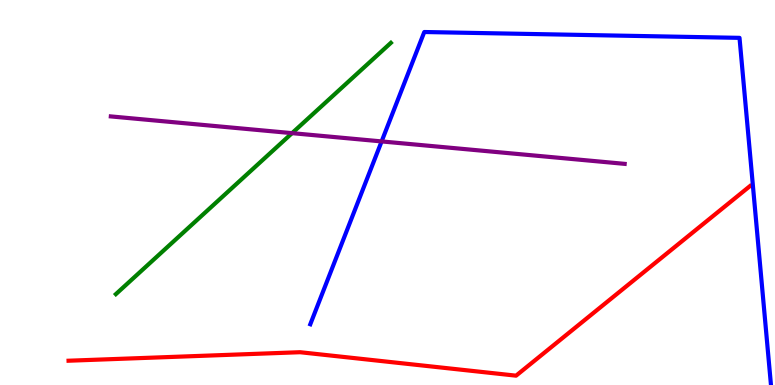[{'lines': ['blue', 'red'], 'intersections': []}, {'lines': ['green', 'red'], 'intersections': []}, {'lines': ['purple', 'red'], 'intersections': []}, {'lines': ['blue', 'green'], 'intersections': []}, {'lines': ['blue', 'purple'], 'intersections': [{'x': 4.92, 'y': 6.33}]}, {'lines': ['green', 'purple'], 'intersections': [{'x': 3.77, 'y': 6.54}]}]